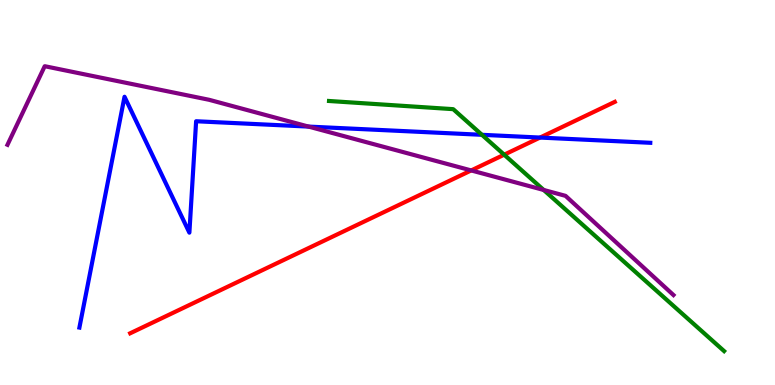[{'lines': ['blue', 'red'], 'intersections': [{'x': 6.97, 'y': 6.43}]}, {'lines': ['green', 'red'], 'intersections': [{'x': 6.51, 'y': 5.98}]}, {'lines': ['purple', 'red'], 'intersections': [{'x': 6.08, 'y': 5.57}]}, {'lines': ['blue', 'green'], 'intersections': [{'x': 6.22, 'y': 6.5}]}, {'lines': ['blue', 'purple'], 'intersections': [{'x': 3.98, 'y': 6.71}]}, {'lines': ['green', 'purple'], 'intersections': [{'x': 7.02, 'y': 5.07}]}]